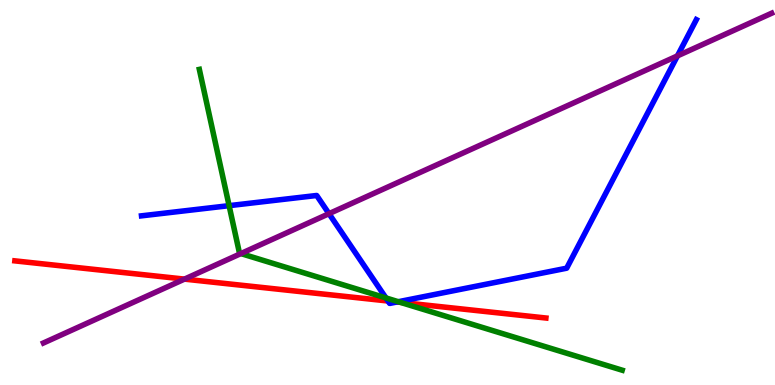[{'lines': ['blue', 'red'], 'intersections': [{'x': 5.01, 'y': 2.18}, {'x': 5.12, 'y': 2.16}]}, {'lines': ['green', 'red'], 'intersections': [{'x': 5.17, 'y': 2.15}]}, {'lines': ['purple', 'red'], 'intersections': [{'x': 2.38, 'y': 2.75}]}, {'lines': ['blue', 'green'], 'intersections': [{'x': 2.96, 'y': 4.66}, {'x': 4.98, 'y': 2.26}, {'x': 5.14, 'y': 2.16}]}, {'lines': ['blue', 'purple'], 'intersections': [{'x': 4.25, 'y': 4.45}, {'x': 8.74, 'y': 8.55}]}, {'lines': ['green', 'purple'], 'intersections': [{'x': 3.11, 'y': 3.41}]}]